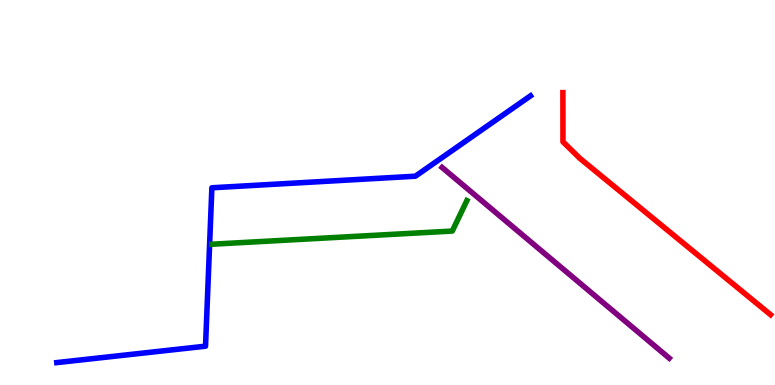[{'lines': ['blue', 'red'], 'intersections': []}, {'lines': ['green', 'red'], 'intersections': []}, {'lines': ['purple', 'red'], 'intersections': []}, {'lines': ['blue', 'green'], 'intersections': []}, {'lines': ['blue', 'purple'], 'intersections': []}, {'lines': ['green', 'purple'], 'intersections': []}]